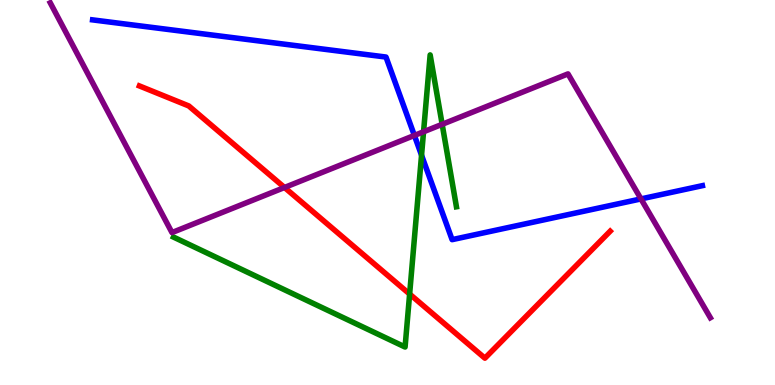[{'lines': ['blue', 'red'], 'intersections': []}, {'lines': ['green', 'red'], 'intersections': [{'x': 5.29, 'y': 2.36}]}, {'lines': ['purple', 'red'], 'intersections': [{'x': 3.67, 'y': 5.13}]}, {'lines': ['blue', 'green'], 'intersections': [{'x': 5.44, 'y': 5.97}]}, {'lines': ['blue', 'purple'], 'intersections': [{'x': 5.35, 'y': 6.48}, {'x': 8.27, 'y': 4.83}]}, {'lines': ['green', 'purple'], 'intersections': [{'x': 5.47, 'y': 6.58}, {'x': 5.71, 'y': 6.77}]}]